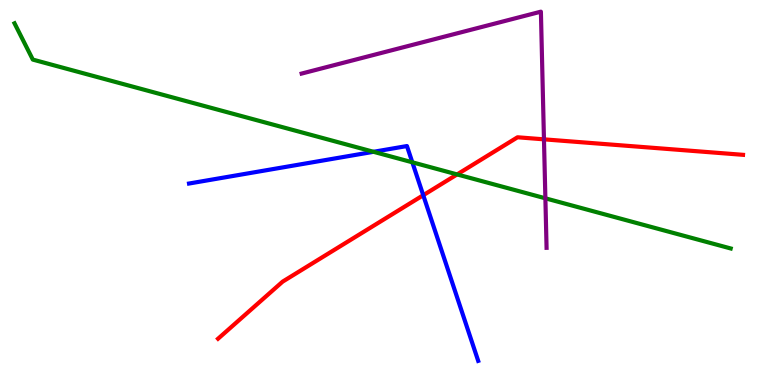[{'lines': ['blue', 'red'], 'intersections': [{'x': 5.46, 'y': 4.93}]}, {'lines': ['green', 'red'], 'intersections': [{'x': 5.9, 'y': 5.47}]}, {'lines': ['purple', 'red'], 'intersections': [{'x': 7.02, 'y': 6.38}]}, {'lines': ['blue', 'green'], 'intersections': [{'x': 4.82, 'y': 6.06}, {'x': 5.32, 'y': 5.78}]}, {'lines': ['blue', 'purple'], 'intersections': []}, {'lines': ['green', 'purple'], 'intersections': [{'x': 7.04, 'y': 4.85}]}]